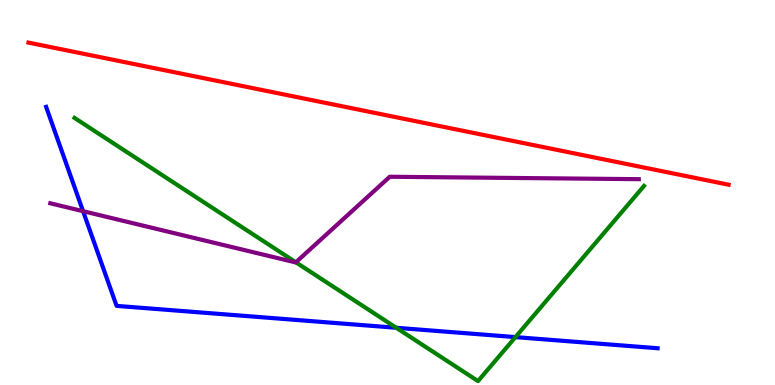[{'lines': ['blue', 'red'], 'intersections': []}, {'lines': ['green', 'red'], 'intersections': []}, {'lines': ['purple', 'red'], 'intersections': []}, {'lines': ['blue', 'green'], 'intersections': [{'x': 5.11, 'y': 1.49}, {'x': 6.65, 'y': 1.24}]}, {'lines': ['blue', 'purple'], 'intersections': [{'x': 1.07, 'y': 4.51}]}, {'lines': ['green', 'purple'], 'intersections': [{'x': 3.82, 'y': 3.19}]}]